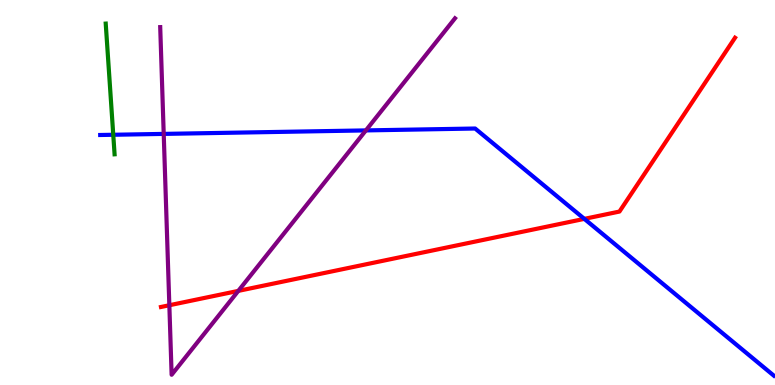[{'lines': ['blue', 'red'], 'intersections': [{'x': 7.54, 'y': 4.32}]}, {'lines': ['green', 'red'], 'intersections': []}, {'lines': ['purple', 'red'], 'intersections': [{'x': 2.19, 'y': 2.07}, {'x': 3.07, 'y': 2.44}]}, {'lines': ['blue', 'green'], 'intersections': [{'x': 1.46, 'y': 6.5}]}, {'lines': ['blue', 'purple'], 'intersections': [{'x': 2.11, 'y': 6.52}, {'x': 4.72, 'y': 6.61}]}, {'lines': ['green', 'purple'], 'intersections': []}]